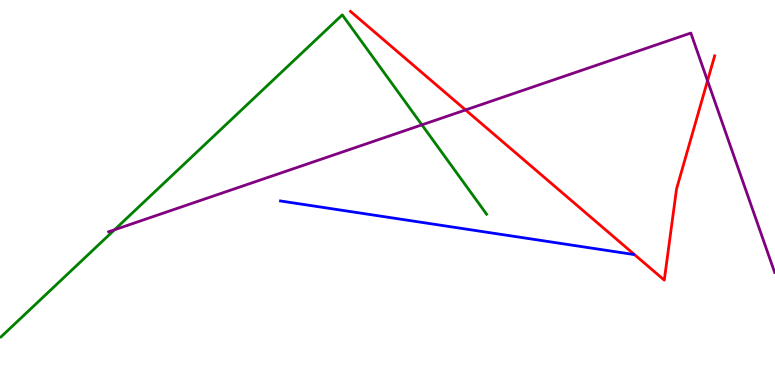[{'lines': ['blue', 'red'], 'intersections': []}, {'lines': ['green', 'red'], 'intersections': []}, {'lines': ['purple', 'red'], 'intersections': [{'x': 6.01, 'y': 7.14}, {'x': 9.13, 'y': 7.9}]}, {'lines': ['blue', 'green'], 'intersections': []}, {'lines': ['blue', 'purple'], 'intersections': []}, {'lines': ['green', 'purple'], 'intersections': [{'x': 1.48, 'y': 4.03}, {'x': 5.44, 'y': 6.76}]}]